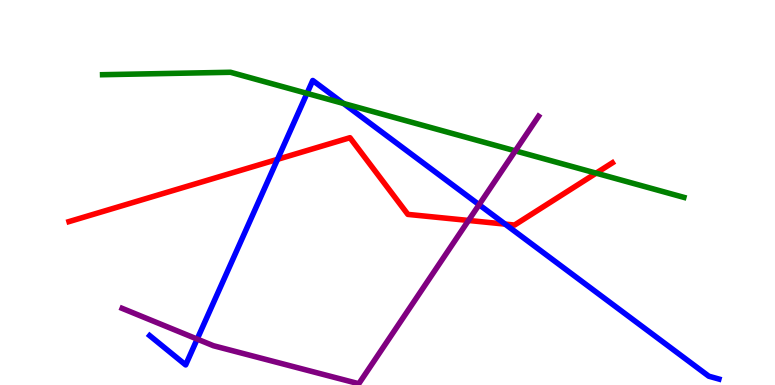[{'lines': ['blue', 'red'], 'intersections': [{'x': 3.58, 'y': 5.86}, {'x': 6.52, 'y': 4.18}]}, {'lines': ['green', 'red'], 'intersections': [{'x': 7.69, 'y': 5.5}]}, {'lines': ['purple', 'red'], 'intersections': [{'x': 6.05, 'y': 4.27}]}, {'lines': ['blue', 'green'], 'intersections': [{'x': 3.96, 'y': 7.57}, {'x': 4.43, 'y': 7.31}]}, {'lines': ['blue', 'purple'], 'intersections': [{'x': 2.54, 'y': 1.19}, {'x': 6.18, 'y': 4.68}]}, {'lines': ['green', 'purple'], 'intersections': [{'x': 6.65, 'y': 6.08}]}]